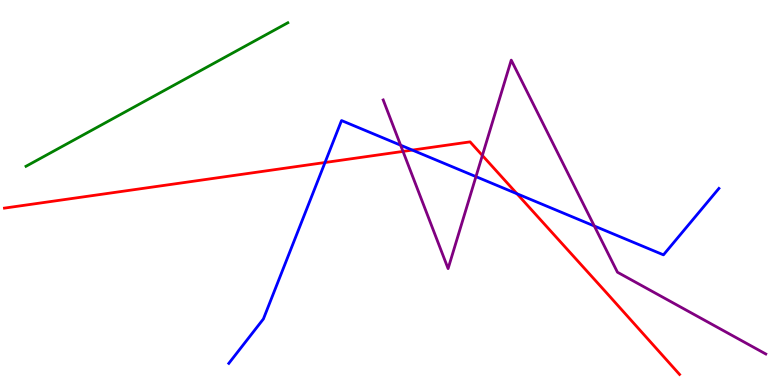[{'lines': ['blue', 'red'], 'intersections': [{'x': 4.19, 'y': 5.78}, {'x': 5.32, 'y': 6.1}, {'x': 6.67, 'y': 4.97}]}, {'lines': ['green', 'red'], 'intersections': []}, {'lines': ['purple', 'red'], 'intersections': [{'x': 5.2, 'y': 6.07}, {'x': 6.22, 'y': 5.96}]}, {'lines': ['blue', 'green'], 'intersections': []}, {'lines': ['blue', 'purple'], 'intersections': [{'x': 5.17, 'y': 6.23}, {'x': 6.14, 'y': 5.41}, {'x': 7.67, 'y': 4.13}]}, {'lines': ['green', 'purple'], 'intersections': []}]